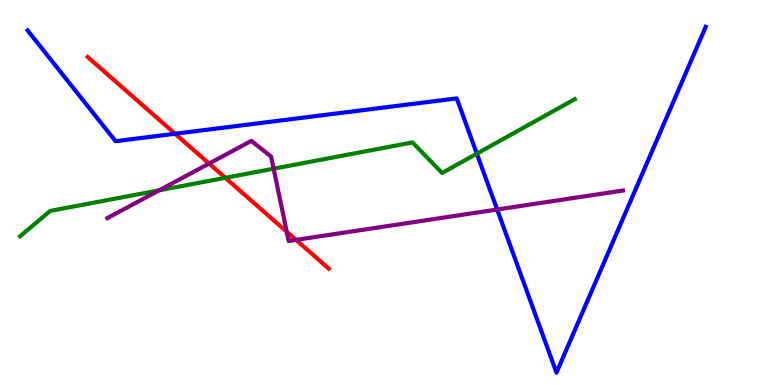[{'lines': ['blue', 'red'], 'intersections': [{'x': 2.26, 'y': 6.53}]}, {'lines': ['green', 'red'], 'intersections': [{'x': 2.91, 'y': 5.38}]}, {'lines': ['purple', 'red'], 'intersections': [{'x': 2.7, 'y': 5.75}, {'x': 3.7, 'y': 3.98}, {'x': 3.82, 'y': 3.77}]}, {'lines': ['blue', 'green'], 'intersections': [{'x': 6.15, 'y': 6.01}]}, {'lines': ['blue', 'purple'], 'intersections': [{'x': 6.41, 'y': 4.56}]}, {'lines': ['green', 'purple'], 'intersections': [{'x': 2.05, 'y': 5.06}, {'x': 3.53, 'y': 5.62}]}]